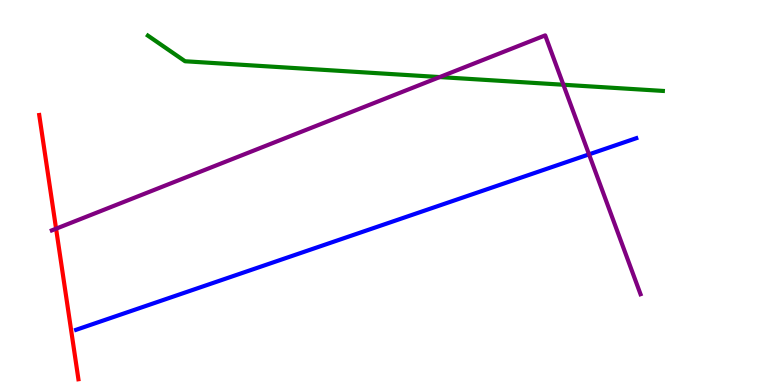[{'lines': ['blue', 'red'], 'intersections': []}, {'lines': ['green', 'red'], 'intersections': []}, {'lines': ['purple', 'red'], 'intersections': [{'x': 0.724, 'y': 4.06}]}, {'lines': ['blue', 'green'], 'intersections': []}, {'lines': ['blue', 'purple'], 'intersections': [{'x': 7.6, 'y': 5.99}]}, {'lines': ['green', 'purple'], 'intersections': [{'x': 5.67, 'y': 8.0}, {'x': 7.27, 'y': 7.8}]}]